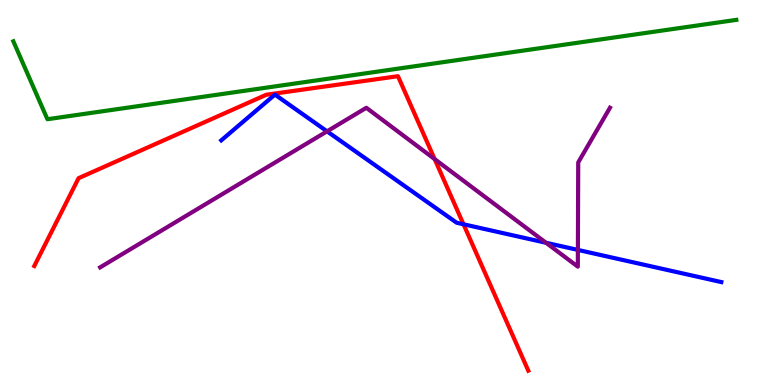[{'lines': ['blue', 'red'], 'intersections': [{'x': 5.98, 'y': 4.17}]}, {'lines': ['green', 'red'], 'intersections': []}, {'lines': ['purple', 'red'], 'intersections': [{'x': 5.61, 'y': 5.87}]}, {'lines': ['blue', 'green'], 'intersections': []}, {'lines': ['blue', 'purple'], 'intersections': [{'x': 4.22, 'y': 6.59}, {'x': 7.05, 'y': 3.69}, {'x': 7.46, 'y': 3.51}]}, {'lines': ['green', 'purple'], 'intersections': []}]